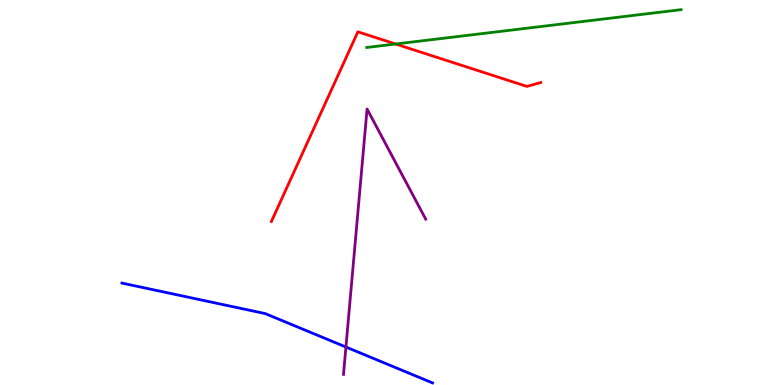[{'lines': ['blue', 'red'], 'intersections': []}, {'lines': ['green', 'red'], 'intersections': [{'x': 5.1, 'y': 8.86}]}, {'lines': ['purple', 'red'], 'intersections': []}, {'lines': ['blue', 'green'], 'intersections': []}, {'lines': ['blue', 'purple'], 'intersections': [{'x': 4.46, 'y': 0.986}]}, {'lines': ['green', 'purple'], 'intersections': []}]